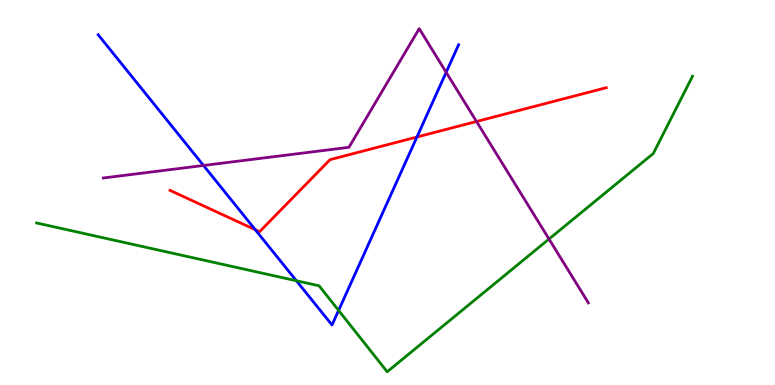[{'lines': ['blue', 'red'], 'intersections': [{'x': 3.29, 'y': 4.03}, {'x': 5.38, 'y': 6.44}]}, {'lines': ['green', 'red'], 'intersections': []}, {'lines': ['purple', 'red'], 'intersections': [{'x': 6.15, 'y': 6.84}]}, {'lines': ['blue', 'green'], 'intersections': [{'x': 3.82, 'y': 2.71}, {'x': 4.37, 'y': 1.94}]}, {'lines': ['blue', 'purple'], 'intersections': [{'x': 2.63, 'y': 5.7}, {'x': 5.76, 'y': 8.12}]}, {'lines': ['green', 'purple'], 'intersections': [{'x': 7.08, 'y': 3.79}]}]